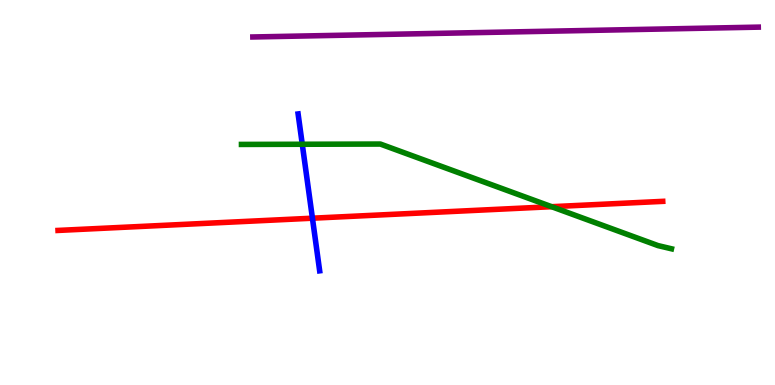[{'lines': ['blue', 'red'], 'intersections': [{'x': 4.03, 'y': 4.33}]}, {'lines': ['green', 'red'], 'intersections': [{'x': 7.12, 'y': 4.63}]}, {'lines': ['purple', 'red'], 'intersections': []}, {'lines': ['blue', 'green'], 'intersections': [{'x': 3.9, 'y': 6.25}]}, {'lines': ['blue', 'purple'], 'intersections': []}, {'lines': ['green', 'purple'], 'intersections': []}]